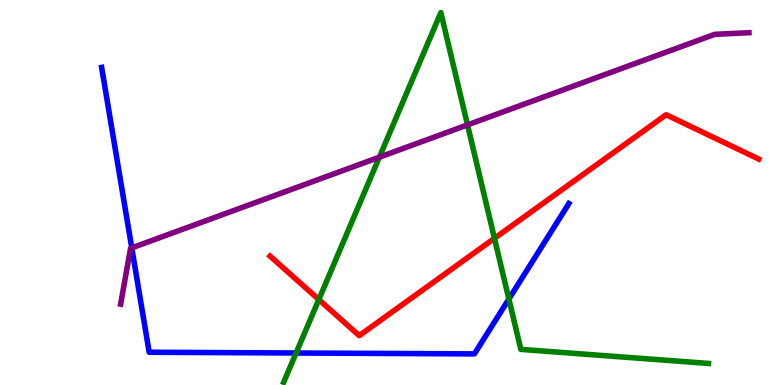[{'lines': ['blue', 'red'], 'intersections': []}, {'lines': ['green', 'red'], 'intersections': [{'x': 4.11, 'y': 2.22}, {'x': 6.38, 'y': 3.81}]}, {'lines': ['purple', 'red'], 'intersections': []}, {'lines': ['blue', 'green'], 'intersections': [{'x': 3.82, 'y': 0.831}, {'x': 6.57, 'y': 2.23}]}, {'lines': ['blue', 'purple'], 'intersections': [{'x': 1.7, 'y': 3.56}]}, {'lines': ['green', 'purple'], 'intersections': [{'x': 4.9, 'y': 5.92}, {'x': 6.03, 'y': 6.76}]}]